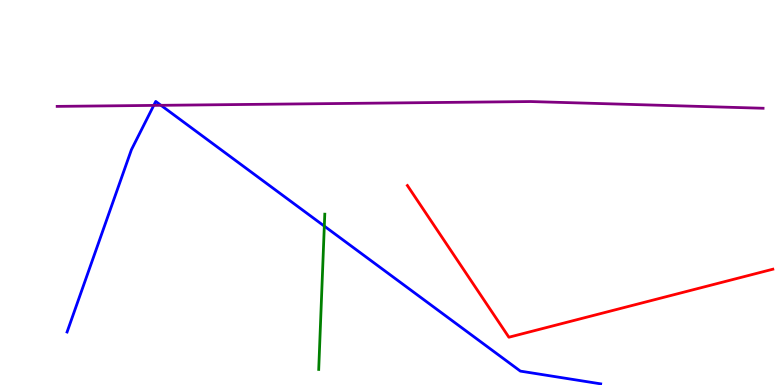[{'lines': ['blue', 'red'], 'intersections': []}, {'lines': ['green', 'red'], 'intersections': []}, {'lines': ['purple', 'red'], 'intersections': []}, {'lines': ['blue', 'green'], 'intersections': [{'x': 4.18, 'y': 4.13}]}, {'lines': ['blue', 'purple'], 'intersections': [{'x': 1.98, 'y': 7.26}, {'x': 2.08, 'y': 7.26}]}, {'lines': ['green', 'purple'], 'intersections': []}]